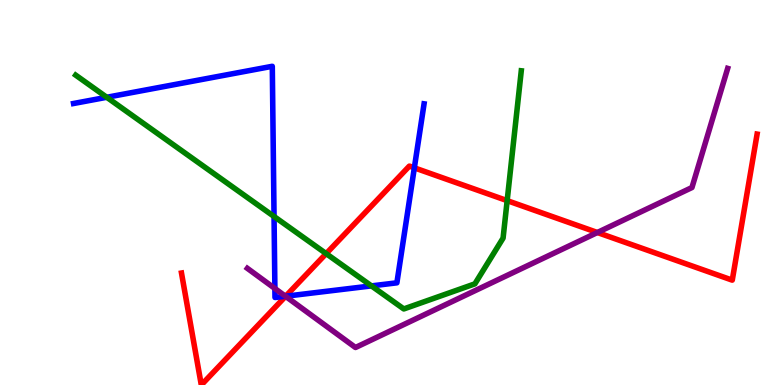[{'lines': ['blue', 'red'], 'intersections': [{'x': 3.69, 'y': 2.31}, {'x': 5.35, 'y': 5.64}]}, {'lines': ['green', 'red'], 'intersections': [{'x': 4.21, 'y': 3.41}, {'x': 6.54, 'y': 4.79}]}, {'lines': ['purple', 'red'], 'intersections': [{'x': 3.68, 'y': 2.3}, {'x': 7.71, 'y': 3.96}]}, {'lines': ['blue', 'green'], 'intersections': [{'x': 1.38, 'y': 7.47}, {'x': 3.54, 'y': 4.38}, {'x': 4.79, 'y': 2.57}]}, {'lines': ['blue', 'purple'], 'intersections': [{'x': 3.55, 'y': 2.51}, {'x': 3.68, 'y': 2.31}]}, {'lines': ['green', 'purple'], 'intersections': []}]